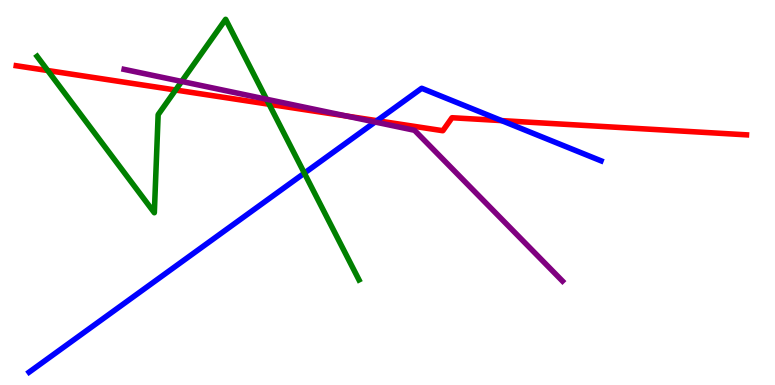[{'lines': ['blue', 'red'], 'intersections': [{'x': 4.86, 'y': 6.87}, {'x': 6.47, 'y': 6.87}]}, {'lines': ['green', 'red'], 'intersections': [{'x': 0.616, 'y': 8.17}, {'x': 2.27, 'y': 7.66}, {'x': 3.47, 'y': 7.29}]}, {'lines': ['purple', 'red'], 'intersections': [{'x': 4.48, 'y': 6.98}]}, {'lines': ['blue', 'green'], 'intersections': [{'x': 3.93, 'y': 5.5}]}, {'lines': ['blue', 'purple'], 'intersections': [{'x': 4.84, 'y': 6.83}]}, {'lines': ['green', 'purple'], 'intersections': [{'x': 2.34, 'y': 7.88}, {'x': 3.44, 'y': 7.42}]}]